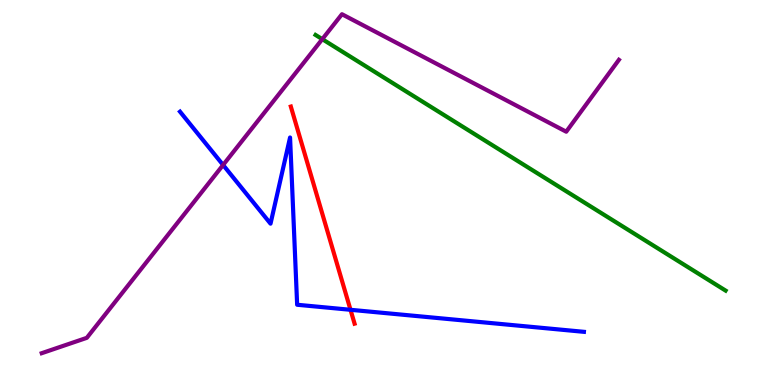[{'lines': ['blue', 'red'], 'intersections': [{'x': 4.52, 'y': 1.95}]}, {'lines': ['green', 'red'], 'intersections': []}, {'lines': ['purple', 'red'], 'intersections': []}, {'lines': ['blue', 'green'], 'intersections': []}, {'lines': ['blue', 'purple'], 'intersections': [{'x': 2.88, 'y': 5.71}]}, {'lines': ['green', 'purple'], 'intersections': [{'x': 4.16, 'y': 8.98}]}]